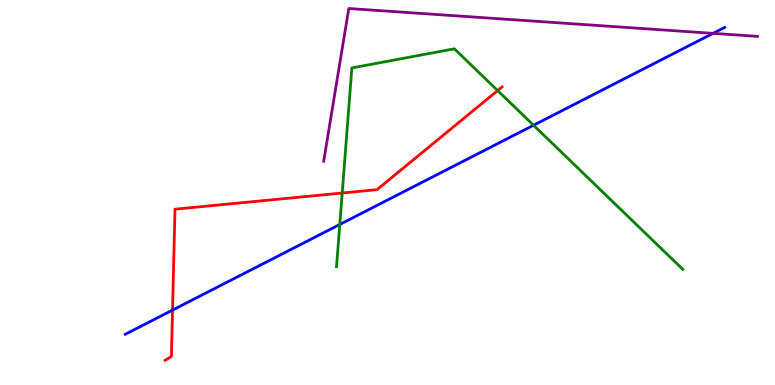[{'lines': ['blue', 'red'], 'intersections': [{'x': 2.23, 'y': 1.95}]}, {'lines': ['green', 'red'], 'intersections': [{'x': 4.42, 'y': 4.99}, {'x': 6.42, 'y': 7.65}]}, {'lines': ['purple', 'red'], 'intersections': []}, {'lines': ['blue', 'green'], 'intersections': [{'x': 4.38, 'y': 4.17}, {'x': 6.88, 'y': 6.75}]}, {'lines': ['blue', 'purple'], 'intersections': [{'x': 9.2, 'y': 9.13}]}, {'lines': ['green', 'purple'], 'intersections': []}]